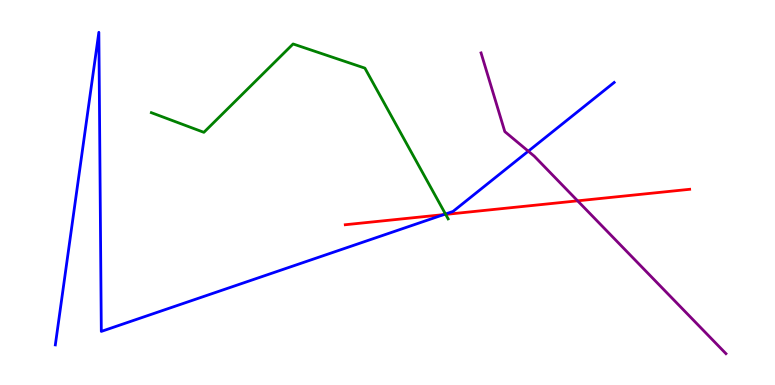[{'lines': ['blue', 'red'], 'intersections': [{'x': 5.73, 'y': 4.43}]}, {'lines': ['green', 'red'], 'intersections': [{'x': 5.75, 'y': 4.43}]}, {'lines': ['purple', 'red'], 'intersections': [{'x': 7.45, 'y': 4.78}]}, {'lines': ['blue', 'green'], 'intersections': [{'x': 5.75, 'y': 4.44}]}, {'lines': ['blue', 'purple'], 'intersections': [{'x': 6.82, 'y': 6.07}]}, {'lines': ['green', 'purple'], 'intersections': []}]